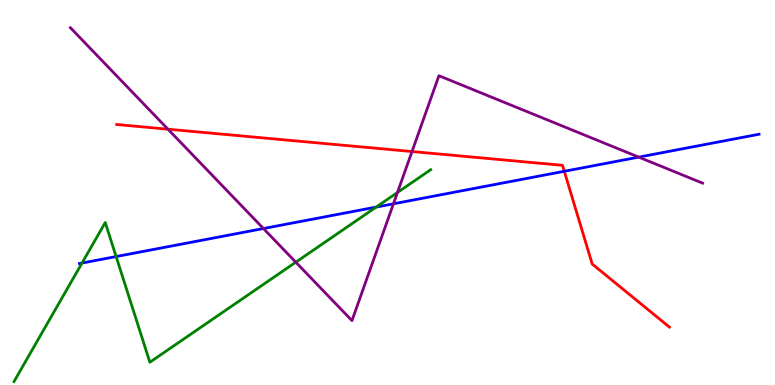[{'lines': ['blue', 'red'], 'intersections': [{'x': 7.28, 'y': 5.55}]}, {'lines': ['green', 'red'], 'intersections': []}, {'lines': ['purple', 'red'], 'intersections': [{'x': 2.17, 'y': 6.64}, {'x': 5.32, 'y': 6.06}]}, {'lines': ['blue', 'green'], 'intersections': [{'x': 1.06, 'y': 3.17}, {'x': 1.5, 'y': 3.34}, {'x': 4.85, 'y': 4.62}]}, {'lines': ['blue', 'purple'], 'intersections': [{'x': 3.4, 'y': 4.06}, {'x': 5.08, 'y': 4.71}, {'x': 8.24, 'y': 5.92}]}, {'lines': ['green', 'purple'], 'intersections': [{'x': 3.82, 'y': 3.19}, {'x': 5.13, 'y': 5.0}]}]